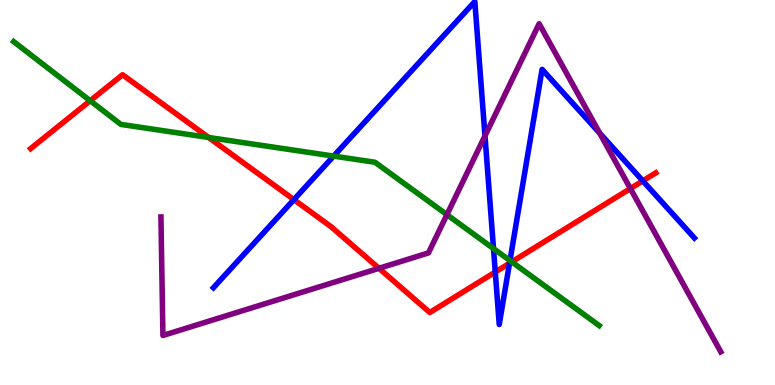[{'lines': ['blue', 'red'], 'intersections': [{'x': 3.79, 'y': 4.82}, {'x': 6.39, 'y': 2.93}, {'x': 6.57, 'y': 3.16}, {'x': 8.29, 'y': 5.3}]}, {'lines': ['green', 'red'], 'intersections': [{'x': 1.16, 'y': 7.38}, {'x': 2.69, 'y': 6.43}, {'x': 6.6, 'y': 3.2}]}, {'lines': ['purple', 'red'], 'intersections': [{'x': 4.89, 'y': 3.03}, {'x': 8.13, 'y': 5.1}]}, {'lines': ['blue', 'green'], 'intersections': [{'x': 4.31, 'y': 5.95}, {'x': 6.37, 'y': 3.54}, {'x': 6.58, 'y': 3.23}]}, {'lines': ['blue', 'purple'], 'intersections': [{'x': 6.26, 'y': 6.47}, {'x': 7.74, 'y': 6.54}]}, {'lines': ['green', 'purple'], 'intersections': [{'x': 5.77, 'y': 4.42}]}]